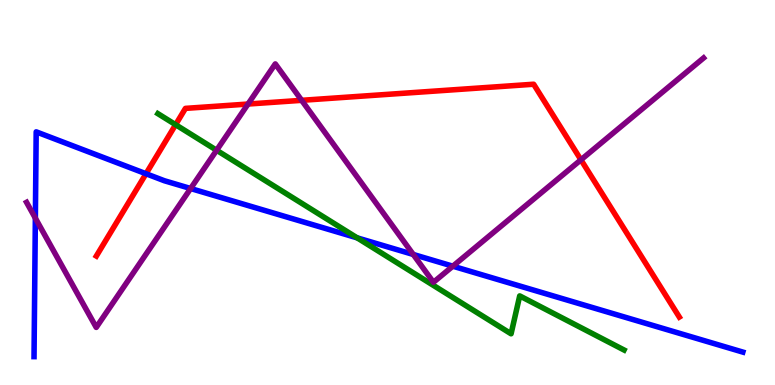[{'lines': ['blue', 'red'], 'intersections': [{'x': 1.88, 'y': 5.49}]}, {'lines': ['green', 'red'], 'intersections': [{'x': 2.27, 'y': 6.76}]}, {'lines': ['purple', 'red'], 'intersections': [{'x': 3.2, 'y': 7.3}, {'x': 3.89, 'y': 7.39}, {'x': 7.5, 'y': 5.85}]}, {'lines': ['blue', 'green'], 'intersections': [{'x': 4.61, 'y': 3.82}]}, {'lines': ['blue', 'purple'], 'intersections': [{'x': 0.456, 'y': 4.33}, {'x': 2.46, 'y': 5.1}, {'x': 5.33, 'y': 3.39}, {'x': 5.84, 'y': 3.09}]}, {'lines': ['green', 'purple'], 'intersections': [{'x': 2.8, 'y': 6.1}]}]